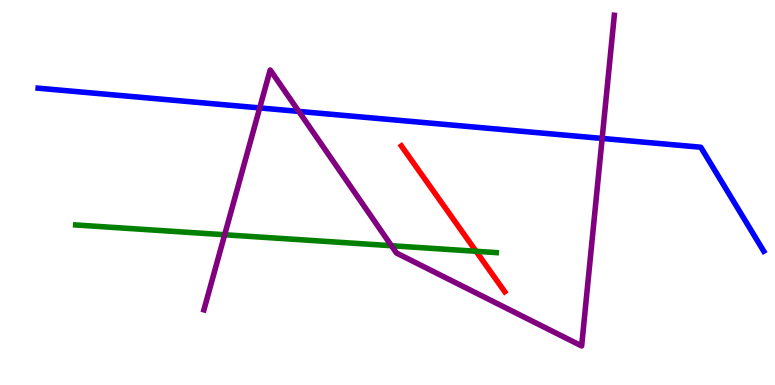[{'lines': ['blue', 'red'], 'intersections': []}, {'lines': ['green', 'red'], 'intersections': [{'x': 6.14, 'y': 3.47}]}, {'lines': ['purple', 'red'], 'intersections': []}, {'lines': ['blue', 'green'], 'intersections': []}, {'lines': ['blue', 'purple'], 'intersections': [{'x': 3.35, 'y': 7.2}, {'x': 3.86, 'y': 7.11}, {'x': 7.77, 'y': 6.4}]}, {'lines': ['green', 'purple'], 'intersections': [{'x': 2.9, 'y': 3.9}, {'x': 5.05, 'y': 3.62}]}]